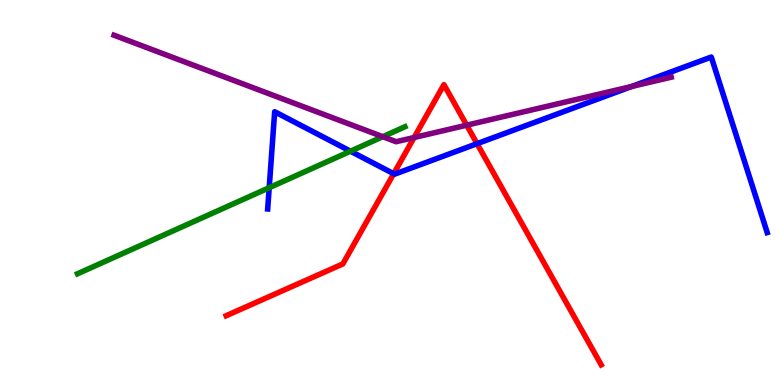[{'lines': ['blue', 'red'], 'intersections': [{'x': 5.08, 'y': 5.49}, {'x': 6.16, 'y': 6.27}]}, {'lines': ['green', 'red'], 'intersections': []}, {'lines': ['purple', 'red'], 'intersections': [{'x': 5.34, 'y': 6.43}, {'x': 6.02, 'y': 6.75}]}, {'lines': ['blue', 'green'], 'intersections': [{'x': 3.47, 'y': 5.12}, {'x': 4.52, 'y': 6.07}]}, {'lines': ['blue', 'purple'], 'intersections': [{'x': 8.15, 'y': 7.75}]}, {'lines': ['green', 'purple'], 'intersections': [{'x': 4.94, 'y': 6.45}]}]